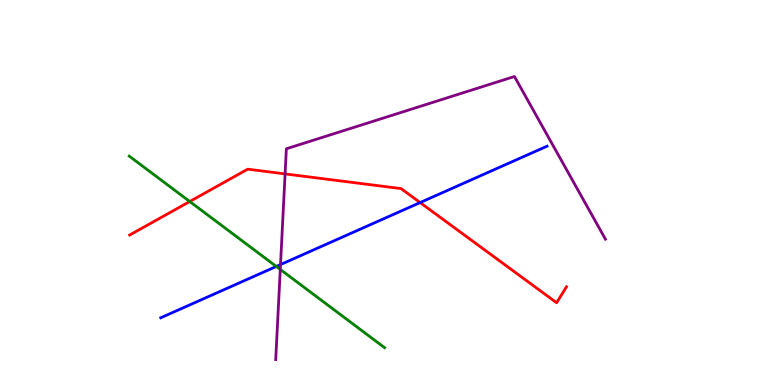[{'lines': ['blue', 'red'], 'intersections': [{'x': 5.42, 'y': 4.74}]}, {'lines': ['green', 'red'], 'intersections': [{'x': 2.45, 'y': 4.77}]}, {'lines': ['purple', 'red'], 'intersections': [{'x': 3.68, 'y': 5.48}]}, {'lines': ['blue', 'green'], 'intersections': [{'x': 3.57, 'y': 3.08}]}, {'lines': ['blue', 'purple'], 'intersections': [{'x': 3.62, 'y': 3.13}]}, {'lines': ['green', 'purple'], 'intersections': [{'x': 3.62, 'y': 3.0}]}]